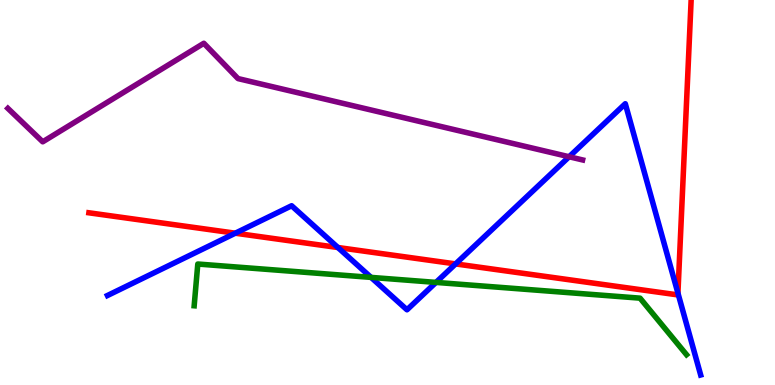[{'lines': ['blue', 'red'], 'intersections': [{'x': 3.04, 'y': 3.94}, {'x': 4.36, 'y': 3.57}, {'x': 5.88, 'y': 3.15}, {'x': 8.75, 'y': 2.39}]}, {'lines': ['green', 'red'], 'intersections': []}, {'lines': ['purple', 'red'], 'intersections': []}, {'lines': ['blue', 'green'], 'intersections': [{'x': 4.79, 'y': 2.79}, {'x': 5.63, 'y': 2.66}]}, {'lines': ['blue', 'purple'], 'intersections': [{'x': 7.34, 'y': 5.93}]}, {'lines': ['green', 'purple'], 'intersections': []}]